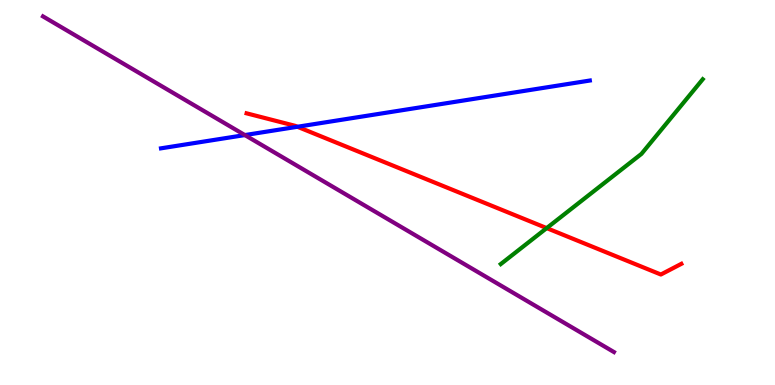[{'lines': ['blue', 'red'], 'intersections': [{'x': 3.84, 'y': 6.71}]}, {'lines': ['green', 'red'], 'intersections': [{'x': 7.05, 'y': 4.08}]}, {'lines': ['purple', 'red'], 'intersections': []}, {'lines': ['blue', 'green'], 'intersections': []}, {'lines': ['blue', 'purple'], 'intersections': [{'x': 3.16, 'y': 6.49}]}, {'lines': ['green', 'purple'], 'intersections': []}]